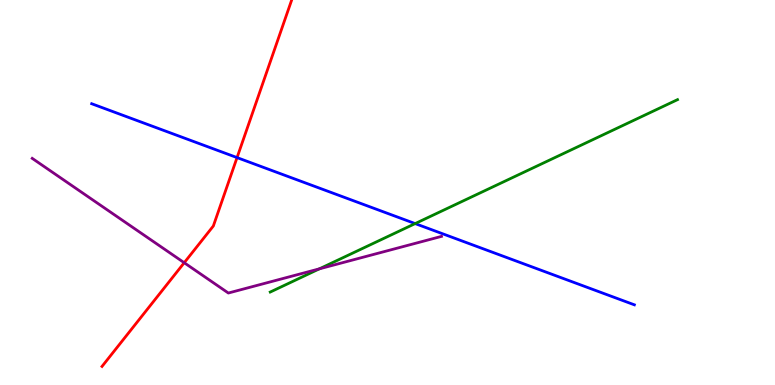[{'lines': ['blue', 'red'], 'intersections': [{'x': 3.06, 'y': 5.91}]}, {'lines': ['green', 'red'], 'intersections': []}, {'lines': ['purple', 'red'], 'intersections': [{'x': 2.38, 'y': 3.18}]}, {'lines': ['blue', 'green'], 'intersections': [{'x': 5.36, 'y': 4.19}]}, {'lines': ['blue', 'purple'], 'intersections': []}, {'lines': ['green', 'purple'], 'intersections': [{'x': 4.12, 'y': 3.02}]}]